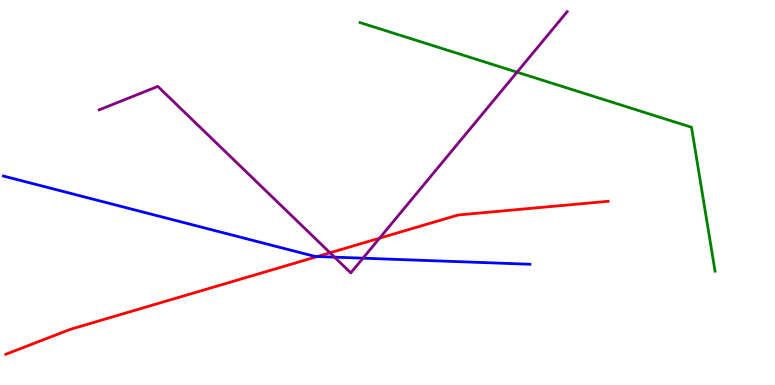[{'lines': ['blue', 'red'], 'intersections': [{'x': 4.09, 'y': 3.34}]}, {'lines': ['green', 'red'], 'intersections': []}, {'lines': ['purple', 'red'], 'intersections': [{'x': 4.26, 'y': 3.43}, {'x': 4.9, 'y': 3.81}]}, {'lines': ['blue', 'green'], 'intersections': []}, {'lines': ['blue', 'purple'], 'intersections': [{'x': 4.32, 'y': 3.32}, {'x': 4.68, 'y': 3.29}]}, {'lines': ['green', 'purple'], 'intersections': [{'x': 6.67, 'y': 8.13}]}]